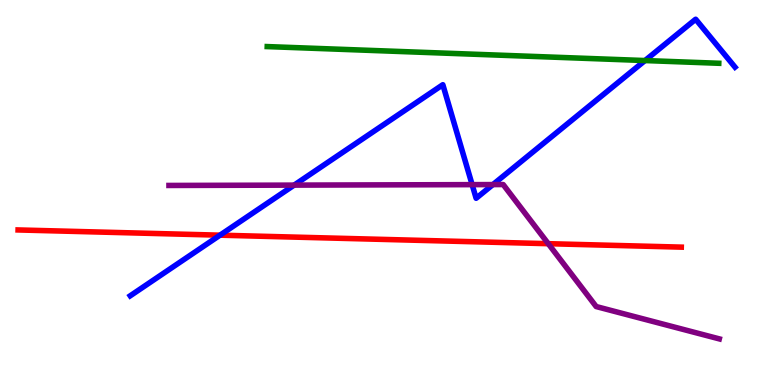[{'lines': ['blue', 'red'], 'intersections': [{'x': 2.84, 'y': 3.89}]}, {'lines': ['green', 'red'], 'intersections': []}, {'lines': ['purple', 'red'], 'intersections': [{'x': 7.07, 'y': 3.67}]}, {'lines': ['blue', 'green'], 'intersections': [{'x': 8.32, 'y': 8.43}]}, {'lines': ['blue', 'purple'], 'intersections': [{'x': 3.8, 'y': 5.19}, {'x': 6.09, 'y': 5.2}, {'x': 6.36, 'y': 5.21}]}, {'lines': ['green', 'purple'], 'intersections': []}]